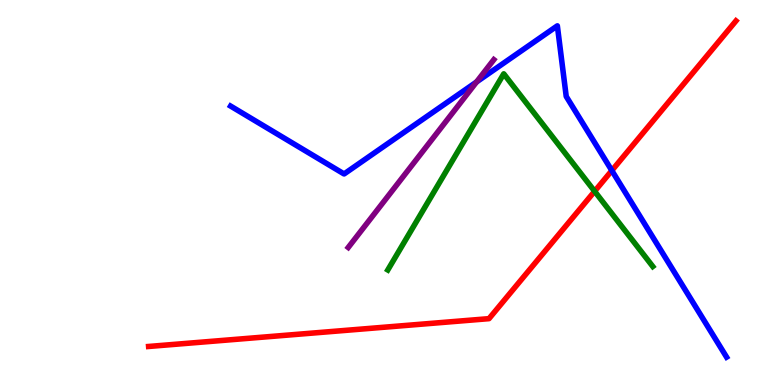[{'lines': ['blue', 'red'], 'intersections': [{'x': 7.89, 'y': 5.57}]}, {'lines': ['green', 'red'], 'intersections': [{'x': 7.67, 'y': 5.03}]}, {'lines': ['purple', 'red'], 'intersections': []}, {'lines': ['blue', 'green'], 'intersections': []}, {'lines': ['blue', 'purple'], 'intersections': [{'x': 6.15, 'y': 7.87}]}, {'lines': ['green', 'purple'], 'intersections': []}]